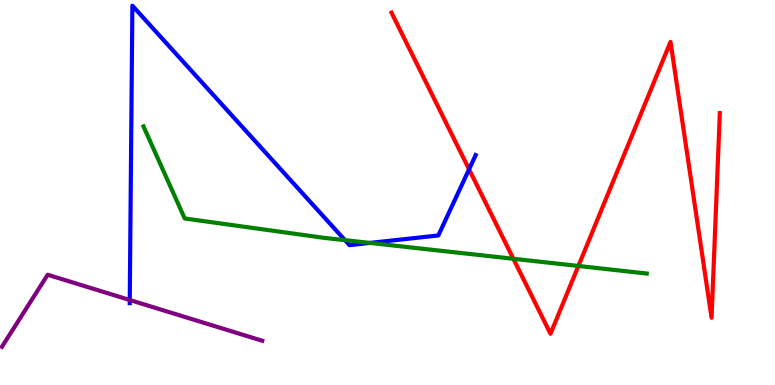[{'lines': ['blue', 'red'], 'intersections': [{'x': 6.05, 'y': 5.6}]}, {'lines': ['green', 'red'], 'intersections': [{'x': 6.62, 'y': 3.28}, {'x': 7.46, 'y': 3.09}]}, {'lines': ['purple', 'red'], 'intersections': []}, {'lines': ['blue', 'green'], 'intersections': [{'x': 4.45, 'y': 3.76}, {'x': 4.77, 'y': 3.69}]}, {'lines': ['blue', 'purple'], 'intersections': [{'x': 1.67, 'y': 2.21}]}, {'lines': ['green', 'purple'], 'intersections': []}]